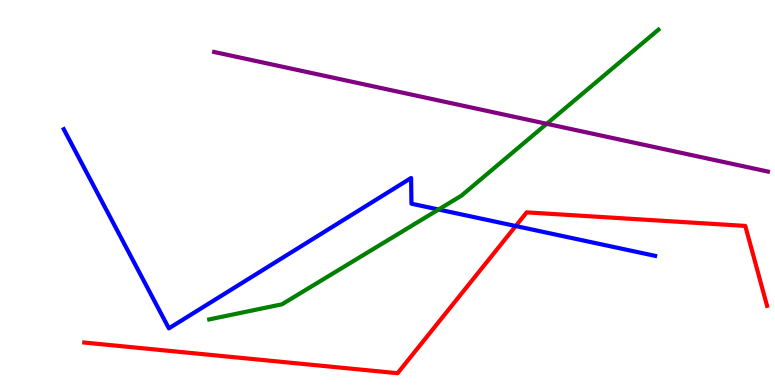[{'lines': ['blue', 'red'], 'intersections': [{'x': 6.65, 'y': 4.13}]}, {'lines': ['green', 'red'], 'intersections': []}, {'lines': ['purple', 'red'], 'intersections': []}, {'lines': ['blue', 'green'], 'intersections': [{'x': 5.66, 'y': 4.56}]}, {'lines': ['blue', 'purple'], 'intersections': []}, {'lines': ['green', 'purple'], 'intersections': [{'x': 7.05, 'y': 6.78}]}]